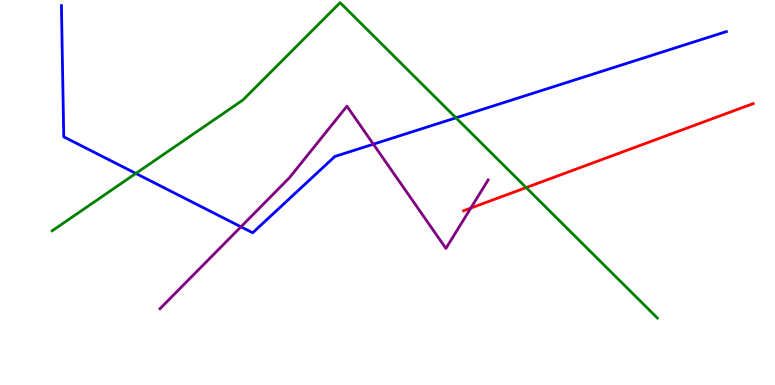[{'lines': ['blue', 'red'], 'intersections': []}, {'lines': ['green', 'red'], 'intersections': [{'x': 6.79, 'y': 5.13}]}, {'lines': ['purple', 'red'], 'intersections': [{'x': 6.08, 'y': 4.6}]}, {'lines': ['blue', 'green'], 'intersections': [{'x': 1.75, 'y': 5.5}, {'x': 5.88, 'y': 6.94}]}, {'lines': ['blue', 'purple'], 'intersections': [{'x': 3.11, 'y': 4.11}, {'x': 4.82, 'y': 6.25}]}, {'lines': ['green', 'purple'], 'intersections': []}]